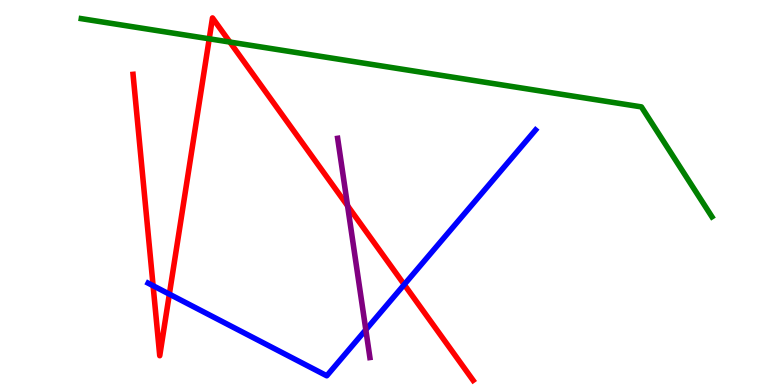[{'lines': ['blue', 'red'], 'intersections': [{'x': 1.98, 'y': 2.58}, {'x': 2.19, 'y': 2.36}, {'x': 5.22, 'y': 2.61}]}, {'lines': ['green', 'red'], 'intersections': [{'x': 2.7, 'y': 8.99}, {'x': 2.97, 'y': 8.91}]}, {'lines': ['purple', 'red'], 'intersections': [{'x': 4.48, 'y': 4.66}]}, {'lines': ['blue', 'green'], 'intersections': []}, {'lines': ['blue', 'purple'], 'intersections': [{'x': 4.72, 'y': 1.43}]}, {'lines': ['green', 'purple'], 'intersections': []}]